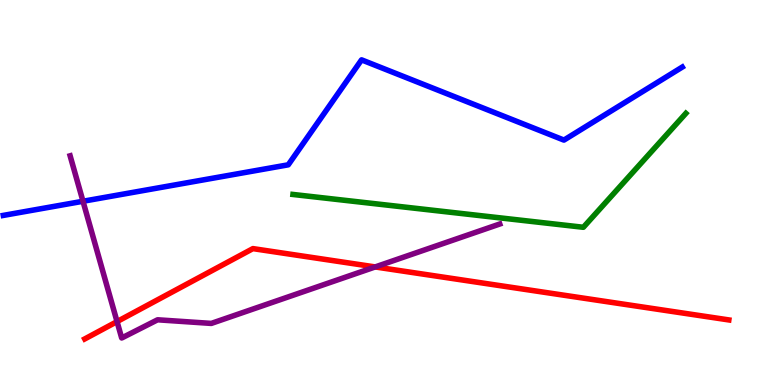[{'lines': ['blue', 'red'], 'intersections': []}, {'lines': ['green', 'red'], 'intersections': []}, {'lines': ['purple', 'red'], 'intersections': [{'x': 1.51, 'y': 1.65}, {'x': 4.84, 'y': 3.07}]}, {'lines': ['blue', 'green'], 'intersections': []}, {'lines': ['blue', 'purple'], 'intersections': [{'x': 1.07, 'y': 4.77}]}, {'lines': ['green', 'purple'], 'intersections': []}]